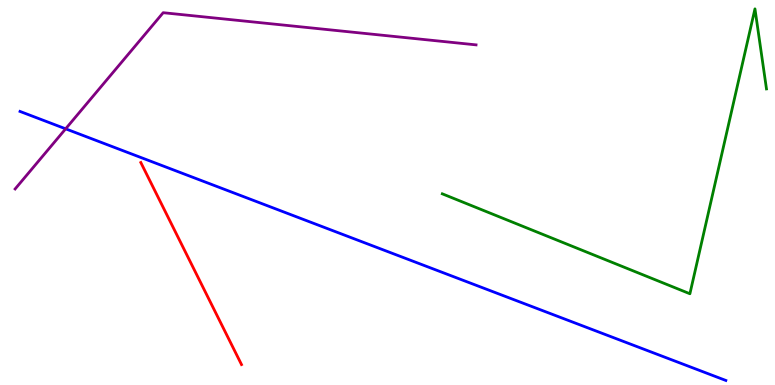[{'lines': ['blue', 'red'], 'intersections': []}, {'lines': ['green', 'red'], 'intersections': []}, {'lines': ['purple', 'red'], 'intersections': []}, {'lines': ['blue', 'green'], 'intersections': []}, {'lines': ['blue', 'purple'], 'intersections': [{'x': 0.847, 'y': 6.65}]}, {'lines': ['green', 'purple'], 'intersections': []}]